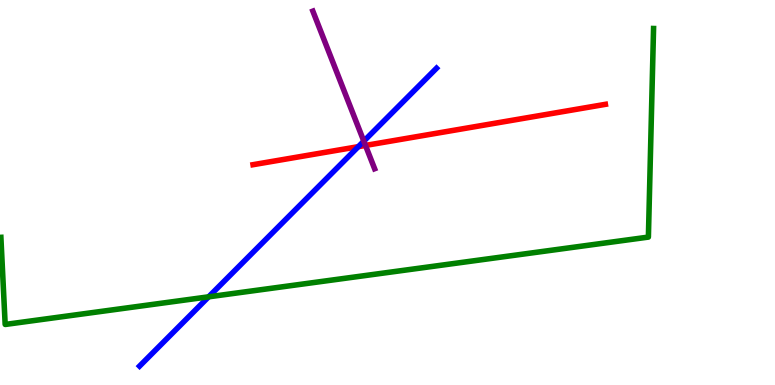[{'lines': ['blue', 'red'], 'intersections': [{'x': 4.62, 'y': 6.19}]}, {'lines': ['green', 'red'], 'intersections': []}, {'lines': ['purple', 'red'], 'intersections': [{'x': 4.72, 'y': 6.22}]}, {'lines': ['blue', 'green'], 'intersections': [{'x': 2.69, 'y': 2.29}]}, {'lines': ['blue', 'purple'], 'intersections': [{'x': 4.69, 'y': 6.33}]}, {'lines': ['green', 'purple'], 'intersections': []}]